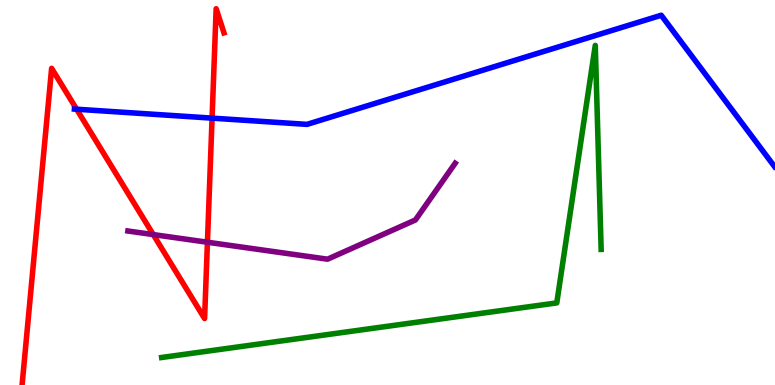[{'lines': ['blue', 'red'], 'intersections': [{'x': 0.989, 'y': 7.16}, {'x': 2.74, 'y': 6.93}]}, {'lines': ['green', 'red'], 'intersections': []}, {'lines': ['purple', 'red'], 'intersections': [{'x': 1.98, 'y': 3.91}, {'x': 2.68, 'y': 3.71}]}, {'lines': ['blue', 'green'], 'intersections': []}, {'lines': ['blue', 'purple'], 'intersections': []}, {'lines': ['green', 'purple'], 'intersections': []}]